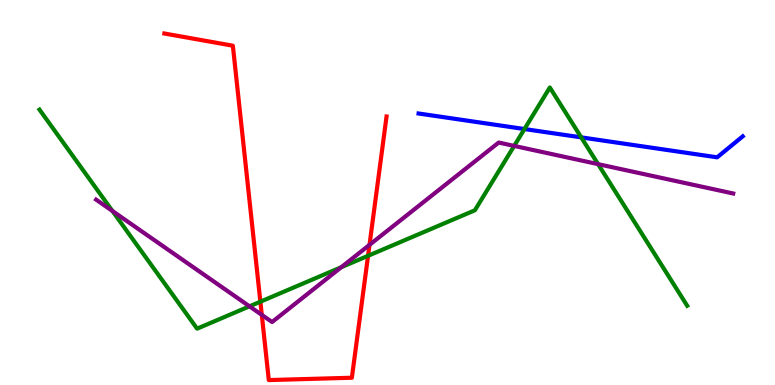[{'lines': ['blue', 'red'], 'intersections': []}, {'lines': ['green', 'red'], 'intersections': [{'x': 3.36, 'y': 2.16}, {'x': 4.75, 'y': 3.36}]}, {'lines': ['purple', 'red'], 'intersections': [{'x': 3.38, 'y': 1.82}, {'x': 4.77, 'y': 3.64}]}, {'lines': ['blue', 'green'], 'intersections': [{'x': 6.77, 'y': 6.65}, {'x': 7.5, 'y': 6.43}]}, {'lines': ['blue', 'purple'], 'intersections': []}, {'lines': ['green', 'purple'], 'intersections': [{'x': 1.45, 'y': 4.52}, {'x': 3.22, 'y': 2.04}, {'x': 4.4, 'y': 3.06}, {'x': 6.63, 'y': 6.21}, {'x': 7.72, 'y': 5.74}]}]